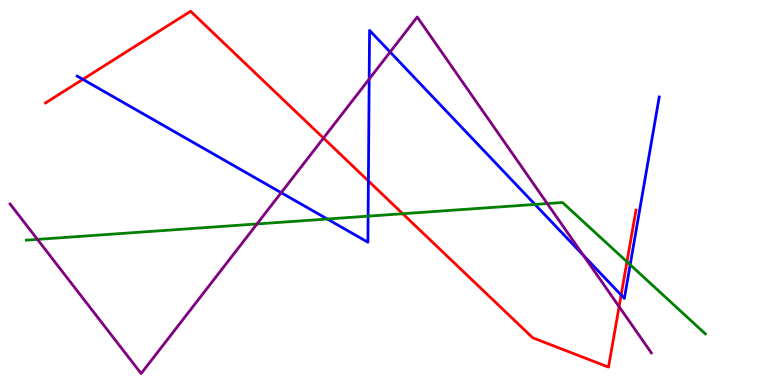[{'lines': ['blue', 'red'], 'intersections': [{'x': 1.07, 'y': 7.94}, {'x': 4.75, 'y': 5.3}, {'x': 8.01, 'y': 2.34}]}, {'lines': ['green', 'red'], 'intersections': [{'x': 5.2, 'y': 4.45}, {'x': 8.09, 'y': 3.2}]}, {'lines': ['purple', 'red'], 'intersections': [{'x': 4.17, 'y': 6.41}, {'x': 7.99, 'y': 2.04}]}, {'lines': ['blue', 'green'], 'intersections': [{'x': 4.22, 'y': 4.31}, {'x': 4.75, 'y': 4.39}, {'x': 6.9, 'y': 4.69}, {'x': 8.13, 'y': 3.12}]}, {'lines': ['blue', 'purple'], 'intersections': [{'x': 3.63, 'y': 5.0}, {'x': 4.76, 'y': 7.95}, {'x': 5.03, 'y': 8.65}, {'x': 7.53, 'y': 3.37}]}, {'lines': ['green', 'purple'], 'intersections': [{'x': 0.483, 'y': 3.78}, {'x': 3.32, 'y': 4.18}, {'x': 7.06, 'y': 4.71}]}]